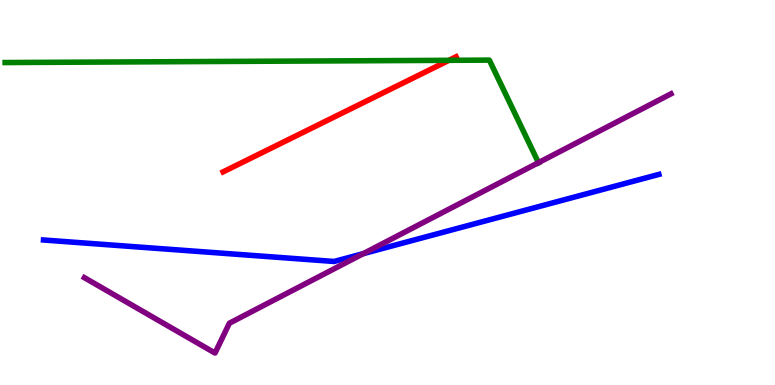[{'lines': ['blue', 'red'], 'intersections': []}, {'lines': ['green', 'red'], 'intersections': [{'x': 5.79, 'y': 8.43}]}, {'lines': ['purple', 'red'], 'intersections': []}, {'lines': ['blue', 'green'], 'intersections': []}, {'lines': ['blue', 'purple'], 'intersections': [{'x': 4.69, 'y': 3.41}]}, {'lines': ['green', 'purple'], 'intersections': [{'x': 6.95, 'y': 5.77}]}]